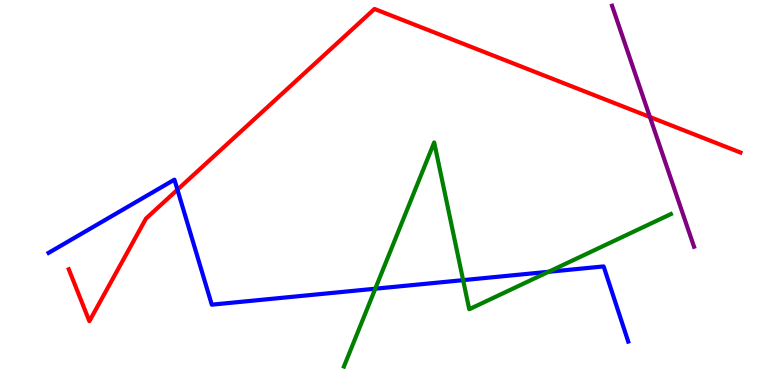[{'lines': ['blue', 'red'], 'intersections': [{'x': 2.29, 'y': 5.07}]}, {'lines': ['green', 'red'], 'intersections': []}, {'lines': ['purple', 'red'], 'intersections': [{'x': 8.39, 'y': 6.96}]}, {'lines': ['blue', 'green'], 'intersections': [{'x': 4.84, 'y': 2.5}, {'x': 5.98, 'y': 2.72}, {'x': 7.08, 'y': 2.94}]}, {'lines': ['blue', 'purple'], 'intersections': []}, {'lines': ['green', 'purple'], 'intersections': []}]